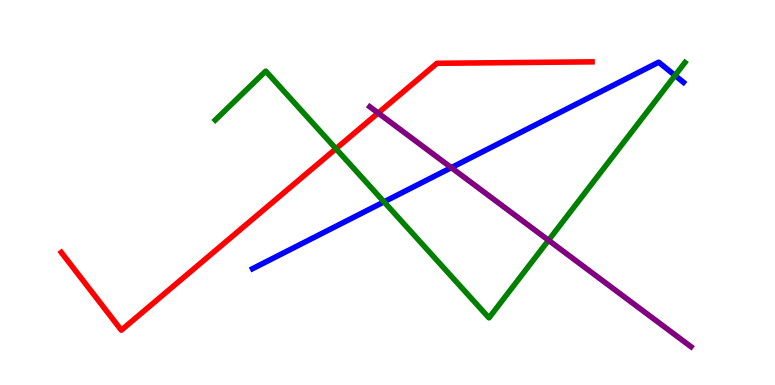[{'lines': ['blue', 'red'], 'intersections': []}, {'lines': ['green', 'red'], 'intersections': [{'x': 4.33, 'y': 6.14}]}, {'lines': ['purple', 'red'], 'intersections': [{'x': 4.88, 'y': 7.06}]}, {'lines': ['blue', 'green'], 'intersections': [{'x': 4.96, 'y': 4.76}, {'x': 8.71, 'y': 8.04}]}, {'lines': ['blue', 'purple'], 'intersections': [{'x': 5.82, 'y': 5.65}]}, {'lines': ['green', 'purple'], 'intersections': [{'x': 7.08, 'y': 3.76}]}]